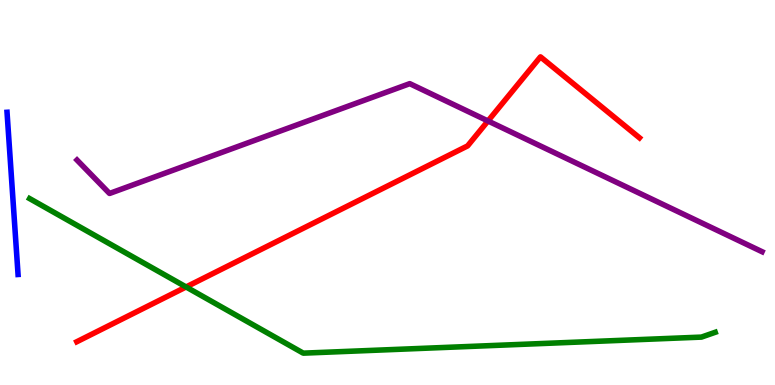[{'lines': ['blue', 'red'], 'intersections': []}, {'lines': ['green', 'red'], 'intersections': [{'x': 2.4, 'y': 2.55}]}, {'lines': ['purple', 'red'], 'intersections': [{'x': 6.3, 'y': 6.86}]}, {'lines': ['blue', 'green'], 'intersections': []}, {'lines': ['blue', 'purple'], 'intersections': []}, {'lines': ['green', 'purple'], 'intersections': []}]